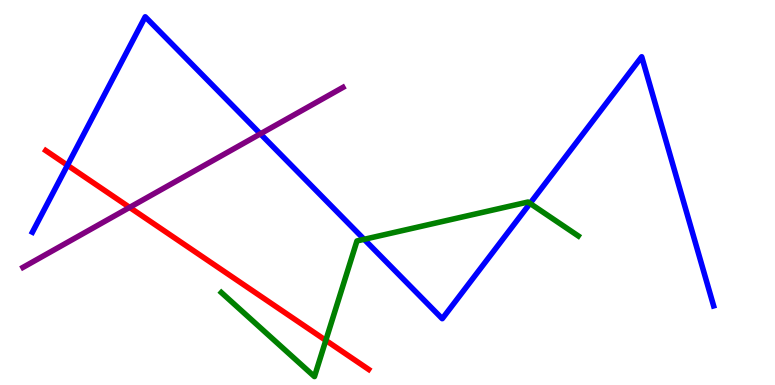[{'lines': ['blue', 'red'], 'intersections': [{'x': 0.87, 'y': 5.71}]}, {'lines': ['green', 'red'], 'intersections': [{'x': 4.2, 'y': 1.16}]}, {'lines': ['purple', 'red'], 'intersections': [{'x': 1.67, 'y': 4.61}]}, {'lines': ['blue', 'green'], 'intersections': [{'x': 4.7, 'y': 3.78}, {'x': 6.84, 'y': 4.72}]}, {'lines': ['blue', 'purple'], 'intersections': [{'x': 3.36, 'y': 6.52}]}, {'lines': ['green', 'purple'], 'intersections': []}]